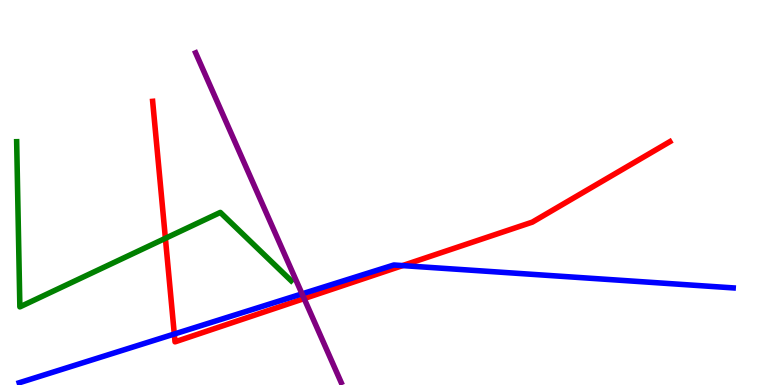[{'lines': ['blue', 'red'], 'intersections': [{'x': 2.25, 'y': 1.32}, {'x': 5.19, 'y': 3.1}]}, {'lines': ['green', 'red'], 'intersections': [{'x': 2.13, 'y': 3.81}]}, {'lines': ['purple', 'red'], 'intersections': [{'x': 3.92, 'y': 2.24}]}, {'lines': ['blue', 'green'], 'intersections': []}, {'lines': ['blue', 'purple'], 'intersections': [{'x': 3.9, 'y': 2.37}]}, {'lines': ['green', 'purple'], 'intersections': []}]